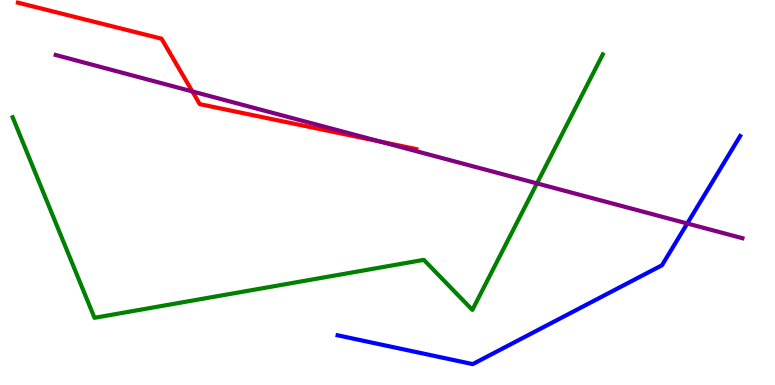[{'lines': ['blue', 'red'], 'intersections': []}, {'lines': ['green', 'red'], 'intersections': []}, {'lines': ['purple', 'red'], 'intersections': [{'x': 2.48, 'y': 7.63}, {'x': 4.92, 'y': 6.32}]}, {'lines': ['blue', 'green'], 'intersections': []}, {'lines': ['blue', 'purple'], 'intersections': [{'x': 8.87, 'y': 4.2}]}, {'lines': ['green', 'purple'], 'intersections': [{'x': 6.93, 'y': 5.24}]}]